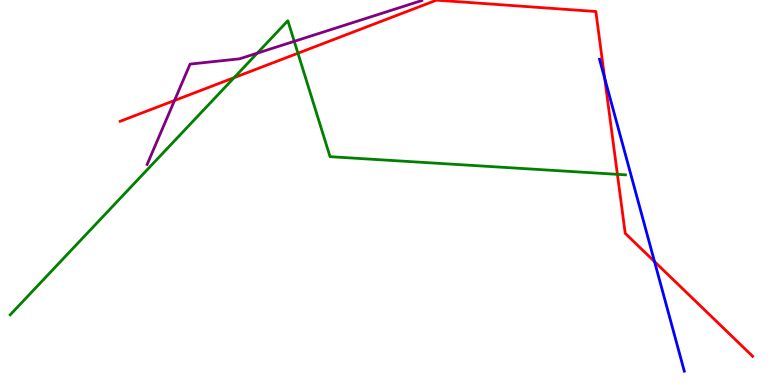[{'lines': ['blue', 'red'], 'intersections': [{'x': 7.8, 'y': 7.97}, {'x': 8.45, 'y': 3.21}]}, {'lines': ['green', 'red'], 'intersections': [{'x': 3.02, 'y': 7.98}, {'x': 3.84, 'y': 8.62}, {'x': 7.97, 'y': 5.47}]}, {'lines': ['purple', 'red'], 'intersections': [{'x': 2.25, 'y': 7.39}]}, {'lines': ['blue', 'green'], 'intersections': []}, {'lines': ['blue', 'purple'], 'intersections': []}, {'lines': ['green', 'purple'], 'intersections': [{'x': 3.32, 'y': 8.62}, {'x': 3.8, 'y': 8.93}]}]